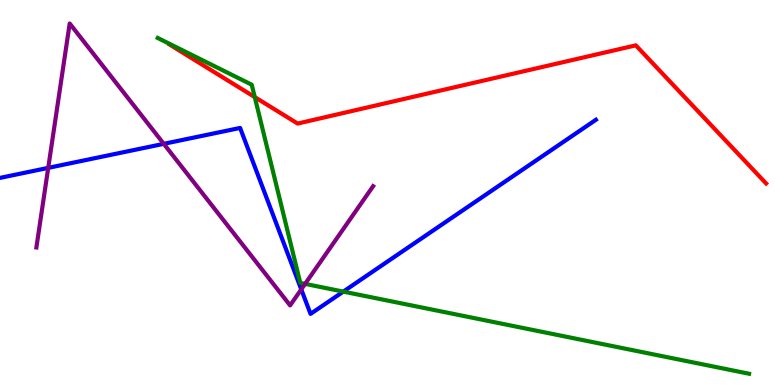[{'lines': ['blue', 'red'], 'intersections': []}, {'lines': ['green', 'red'], 'intersections': [{'x': 3.29, 'y': 7.48}]}, {'lines': ['purple', 'red'], 'intersections': []}, {'lines': ['blue', 'green'], 'intersections': [{'x': 4.43, 'y': 2.43}]}, {'lines': ['blue', 'purple'], 'intersections': [{'x': 0.622, 'y': 5.64}, {'x': 2.11, 'y': 6.26}, {'x': 3.89, 'y': 2.48}]}, {'lines': ['green', 'purple'], 'intersections': [{'x': 3.94, 'y': 2.63}]}]